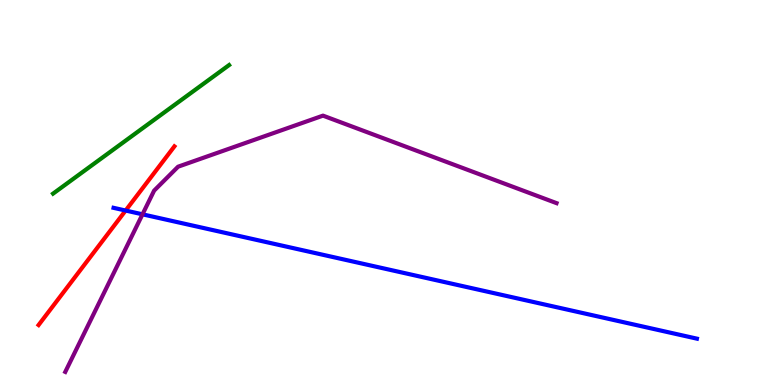[{'lines': ['blue', 'red'], 'intersections': [{'x': 1.62, 'y': 4.53}]}, {'lines': ['green', 'red'], 'intersections': []}, {'lines': ['purple', 'red'], 'intersections': []}, {'lines': ['blue', 'green'], 'intersections': []}, {'lines': ['blue', 'purple'], 'intersections': [{'x': 1.84, 'y': 4.43}]}, {'lines': ['green', 'purple'], 'intersections': []}]